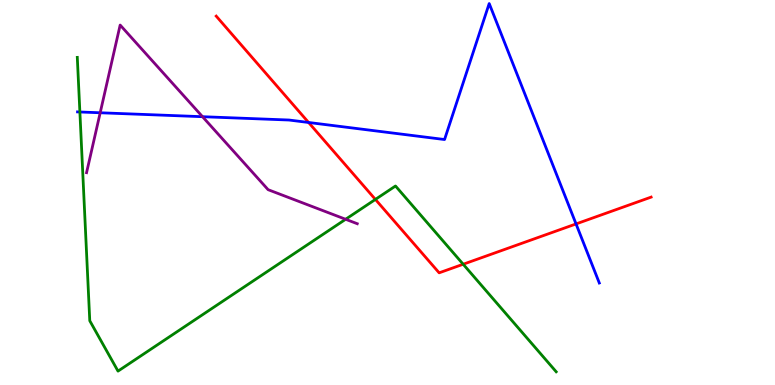[{'lines': ['blue', 'red'], 'intersections': [{'x': 3.98, 'y': 6.82}, {'x': 7.43, 'y': 4.18}]}, {'lines': ['green', 'red'], 'intersections': [{'x': 4.84, 'y': 4.82}, {'x': 5.98, 'y': 3.14}]}, {'lines': ['purple', 'red'], 'intersections': []}, {'lines': ['blue', 'green'], 'intersections': [{'x': 1.03, 'y': 7.09}]}, {'lines': ['blue', 'purple'], 'intersections': [{'x': 1.29, 'y': 7.07}, {'x': 2.61, 'y': 6.97}]}, {'lines': ['green', 'purple'], 'intersections': [{'x': 4.46, 'y': 4.3}]}]